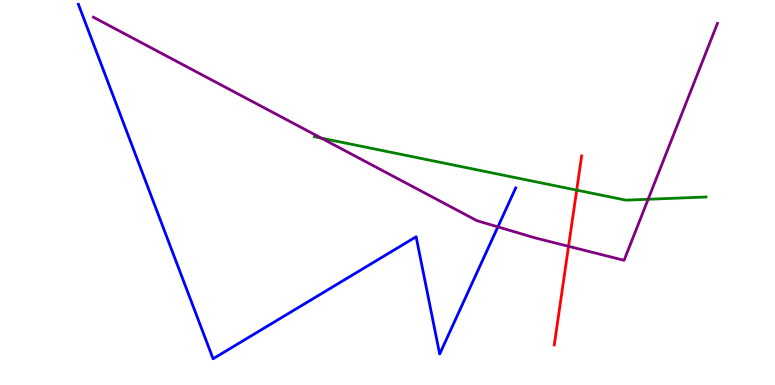[{'lines': ['blue', 'red'], 'intersections': []}, {'lines': ['green', 'red'], 'intersections': [{'x': 7.44, 'y': 5.06}]}, {'lines': ['purple', 'red'], 'intersections': [{'x': 7.34, 'y': 3.6}]}, {'lines': ['blue', 'green'], 'intersections': []}, {'lines': ['blue', 'purple'], 'intersections': [{'x': 6.42, 'y': 4.11}]}, {'lines': ['green', 'purple'], 'intersections': [{'x': 4.15, 'y': 6.41}, {'x': 8.36, 'y': 4.82}]}]